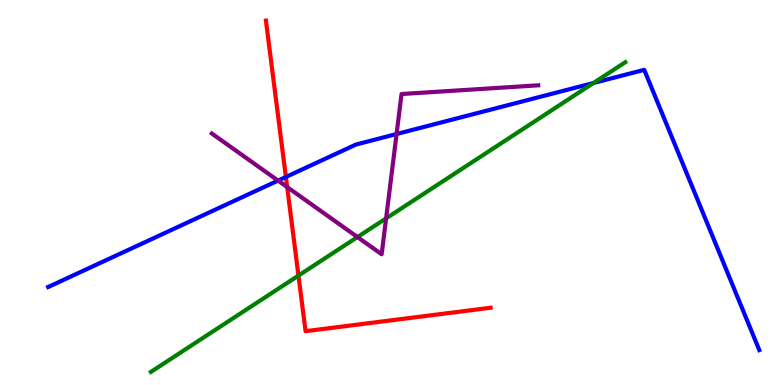[{'lines': ['blue', 'red'], 'intersections': [{'x': 3.69, 'y': 5.4}]}, {'lines': ['green', 'red'], 'intersections': [{'x': 3.85, 'y': 2.84}]}, {'lines': ['purple', 'red'], 'intersections': [{'x': 3.71, 'y': 5.14}]}, {'lines': ['blue', 'green'], 'intersections': [{'x': 7.66, 'y': 7.84}]}, {'lines': ['blue', 'purple'], 'intersections': [{'x': 3.59, 'y': 5.31}, {'x': 5.12, 'y': 6.52}]}, {'lines': ['green', 'purple'], 'intersections': [{'x': 4.61, 'y': 3.84}, {'x': 4.98, 'y': 4.33}]}]